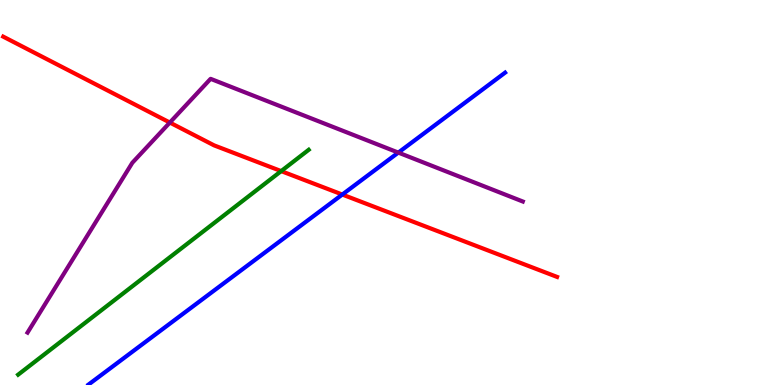[{'lines': ['blue', 'red'], 'intersections': [{'x': 4.42, 'y': 4.95}]}, {'lines': ['green', 'red'], 'intersections': [{'x': 3.63, 'y': 5.56}]}, {'lines': ['purple', 'red'], 'intersections': [{'x': 2.19, 'y': 6.82}]}, {'lines': ['blue', 'green'], 'intersections': []}, {'lines': ['blue', 'purple'], 'intersections': [{'x': 5.14, 'y': 6.04}]}, {'lines': ['green', 'purple'], 'intersections': []}]